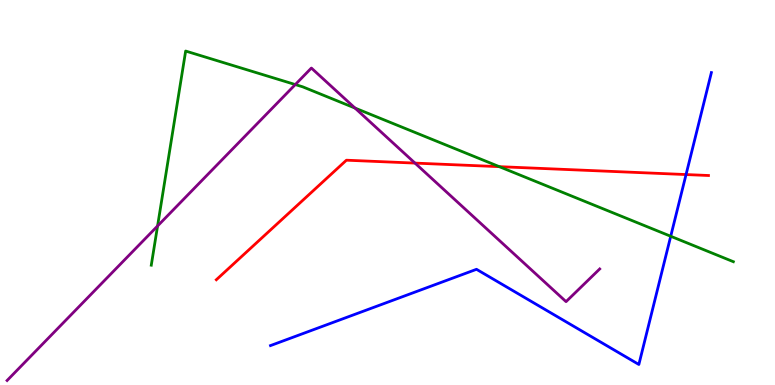[{'lines': ['blue', 'red'], 'intersections': [{'x': 8.85, 'y': 5.47}]}, {'lines': ['green', 'red'], 'intersections': [{'x': 6.44, 'y': 5.67}]}, {'lines': ['purple', 'red'], 'intersections': [{'x': 5.35, 'y': 5.76}]}, {'lines': ['blue', 'green'], 'intersections': [{'x': 8.65, 'y': 3.86}]}, {'lines': ['blue', 'purple'], 'intersections': []}, {'lines': ['green', 'purple'], 'intersections': [{'x': 2.03, 'y': 4.13}, {'x': 3.81, 'y': 7.8}, {'x': 4.58, 'y': 7.19}]}]